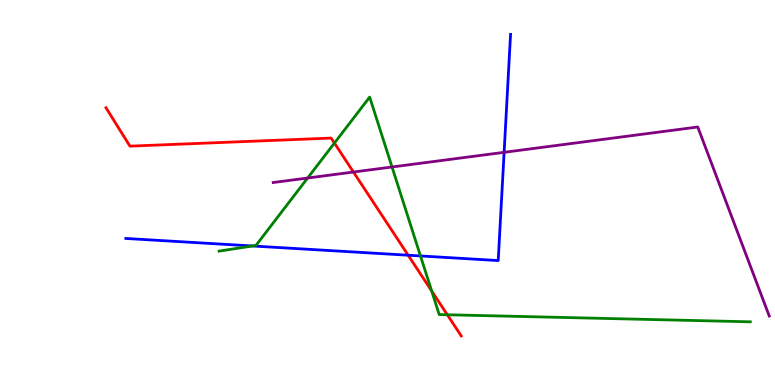[{'lines': ['blue', 'red'], 'intersections': [{'x': 5.27, 'y': 3.37}]}, {'lines': ['green', 'red'], 'intersections': [{'x': 4.31, 'y': 6.28}, {'x': 5.57, 'y': 2.44}, {'x': 5.77, 'y': 1.82}]}, {'lines': ['purple', 'red'], 'intersections': [{'x': 4.56, 'y': 5.53}]}, {'lines': ['blue', 'green'], 'intersections': [{'x': 3.26, 'y': 3.61}, {'x': 5.43, 'y': 3.35}]}, {'lines': ['blue', 'purple'], 'intersections': [{'x': 6.5, 'y': 6.04}]}, {'lines': ['green', 'purple'], 'intersections': [{'x': 3.97, 'y': 5.38}, {'x': 5.06, 'y': 5.66}]}]